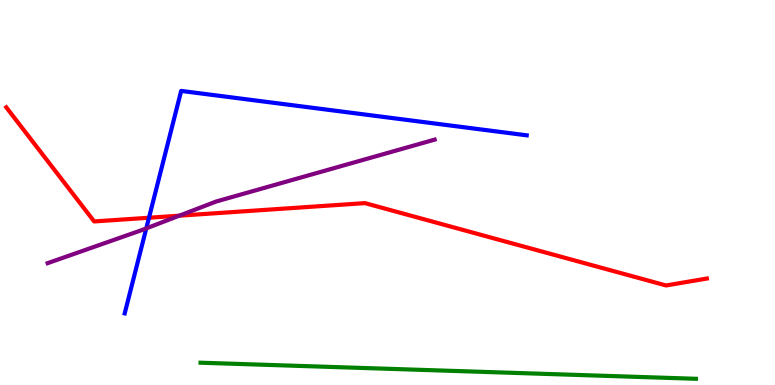[{'lines': ['blue', 'red'], 'intersections': [{'x': 1.92, 'y': 4.34}]}, {'lines': ['green', 'red'], 'intersections': []}, {'lines': ['purple', 'red'], 'intersections': [{'x': 2.31, 'y': 4.4}]}, {'lines': ['blue', 'green'], 'intersections': []}, {'lines': ['blue', 'purple'], 'intersections': [{'x': 1.89, 'y': 4.07}]}, {'lines': ['green', 'purple'], 'intersections': []}]